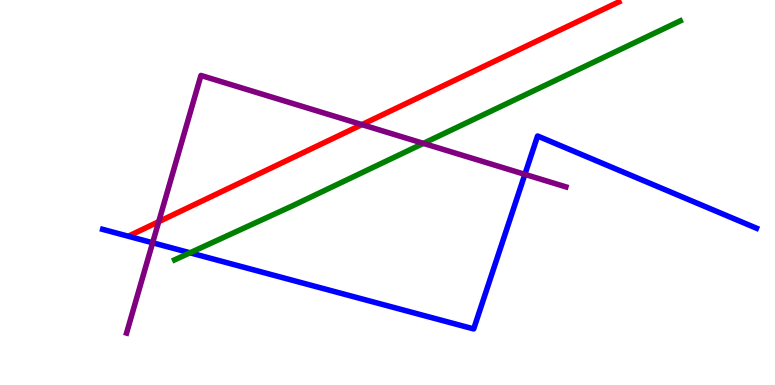[{'lines': ['blue', 'red'], 'intersections': []}, {'lines': ['green', 'red'], 'intersections': []}, {'lines': ['purple', 'red'], 'intersections': [{'x': 2.05, 'y': 4.24}, {'x': 4.67, 'y': 6.76}]}, {'lines': ['blue', 'green'], 'intersections': [{'x': 2.45, 'y': 3.43}]}, {'lines': ['blue', 'purple'], 'intersections': [{'x': 1.97, 'y': 3.69}, {'x': 6.77, 'y': 5.47}]}, {'lines': ['green', 'purple'], 'intersections': [{'x': 5.46, 'y': 6.28}]}]